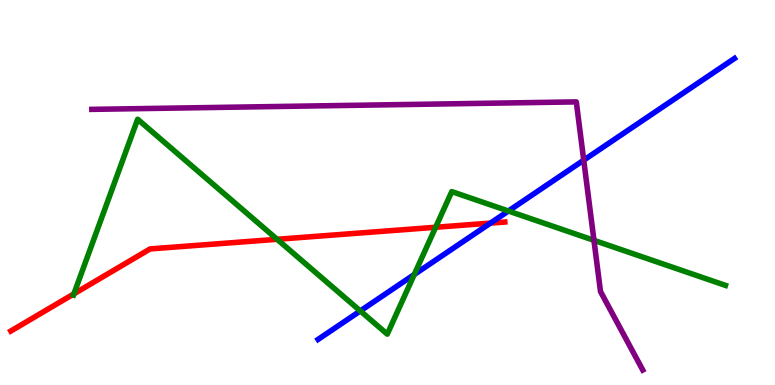[{'lines': ['blue', 'red'], 'intersections': [{'x': 6.33, 'y': 4.2}]}, {'lines': ['green', 'red'], 'intersections': [{'x': 0.954, 'y': 2.37}, {'x': 3.58, 'y': 3.78}, {'x': 5.62, 'y': 4.1}]}, {'lines': ['purple', 'red'], 'intersections': []}, {'lines': ['blue', 'green'], 'intersections': [{'x': 4.65, 'y': 1.92}, {'x': 5.35, 'y': 2.87}, {'x': 6.56, 'y': 4.52}]}, {'lines': ['blue', 'purple'], 'intersections': [{'x': 7.53, 'y': 5.84}]}, {'lines': ['green', 'purple'], 'intersections': [{'x': 7.66, 'y': 3.76}]}]